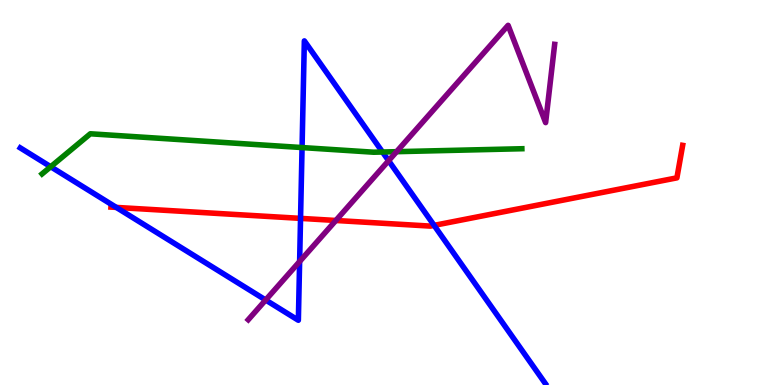[{'lines': ['blue', 'red'], 'intersections': [{'x': 1.5, 'y': 4.61}, {'x': 3.88, 'y': 4.33}, {'x': 5.6, 'y': 4.15}]}, {'lines': ['green', 'red'], 'intersections': []}, {'lines': ['purple', 'red'], 'intersections': [{'x': 4.33, 'y': 4.27}]}, {'lines': ['blue', 'green'], 'intersections': [{'x': 0.654, 'y': 5.67}, {'x': 3.9, 'y': 6.17}, {'x': 4.94, 'y': 6.05}]}, {'lines': ['blue', 'purple'], 'intersections': [{'x': 3.43, 'y': 2.21}, {'x': 3.87, 'y': 3.21}, {'x': 5.01, 'y': 5.83}]}, {'lines': ['green', 'purple'], 'intersections': [{'x': 5.12, 'y': 6.06}]}]